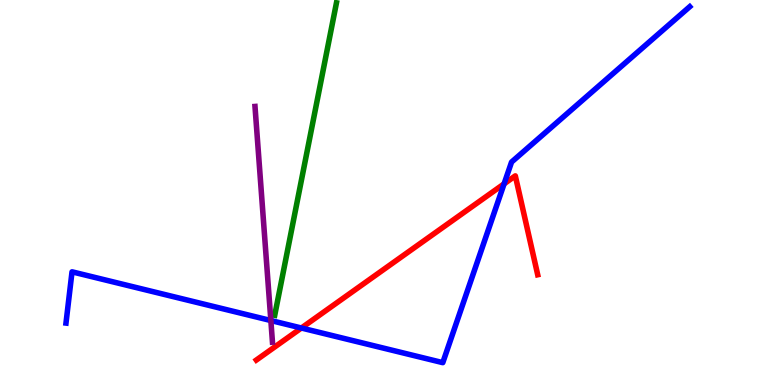[{'lines': ['blue', 'red'], 'intersections': [{'x': 3.89, 'y': 1.48}, {'x': 6.5, 'y': 5.22}]}, {'lines': ['green', 'red'], 'intersections': []}, {'lines': ['purple', 'red'], 'intersections': []}, {'lines': ['blue', 'green'], 'intersections': []}, {'lines': ['blue', 'purple'], 'intersections': [{'x': 3.49, 'y': 1.67}]}, {'lines': ['green', 'purple'], 'intersections': []}]